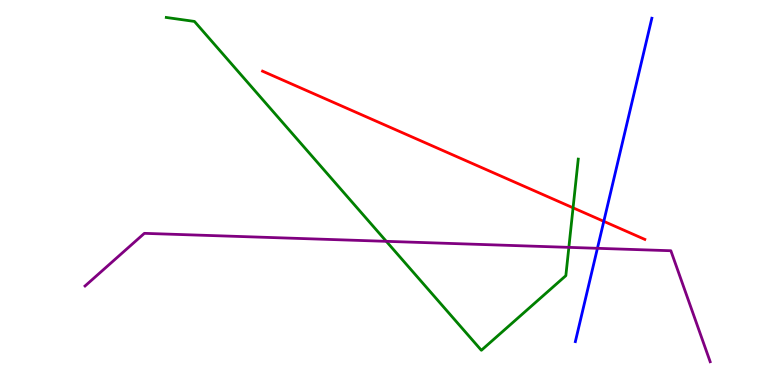[{'lines': ['blue', 'red'], 'intersections': [{'x': 7.79, 'y': 4.25}]}, {'lines': ['green', 'red'], 'intersections': [{'x': 7.39, 'y': 4.6}]}, {'lines': ['purple', 'red'], 'intersections': []}, {'lines': ['blue', 'green'], 'intersections': []}, {'lines': ['blue', 'purple'], 'intersections': [{'x': 7.71, 'y': 3.55}]}, {'lines': ['green', 'purple'], 'intersections': [{'x': 4.98, 'y': 3.73}, {'x': 7.34, 'y': 3.57}]}]